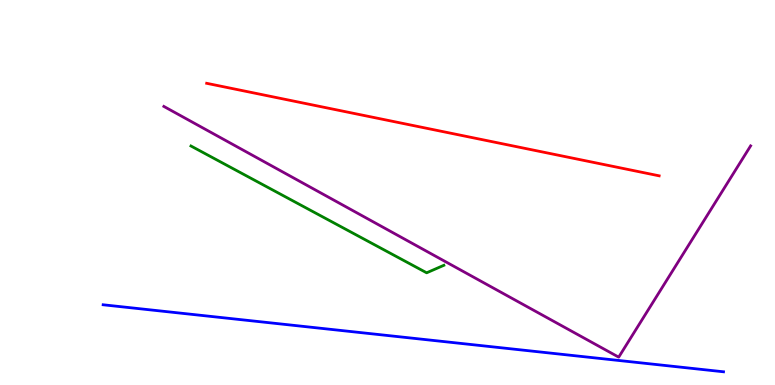[{'lines': ['blue', 'red'], 'intersections': []}, {'lines': ['green', 'red'], 'intersections': []}, {'lines': ['purple', 'red'], 'intersections': []}, {'lines': ['blue', 'green'], 'intersections': []}, {'lines': ['blue', 'purple'], 'intersections': []}, {'lines': ['green', 'purple'], 'intersections': []}]